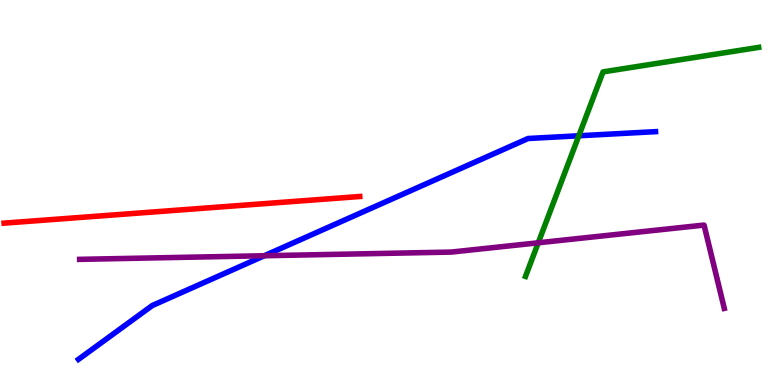[{'lines': ['blue', 'red'], 'intersections': []}, {'lines': ['green', 'red'], 'intersections': []}, {'lines': ['purple', 'red'], 'intersections': []}, {'lines': ['blue', 'green'], 'intersections': [{'x': 7.47, 'y': 6.47}]}, {'lines': ['blue', 'purple'], 'intersections': [{'x': 3.41, 'y': 3.36}]}, {'lines': ['green', 'purple'], 'intersections': [{'x': 6.95, 'y': 3.69}]}]